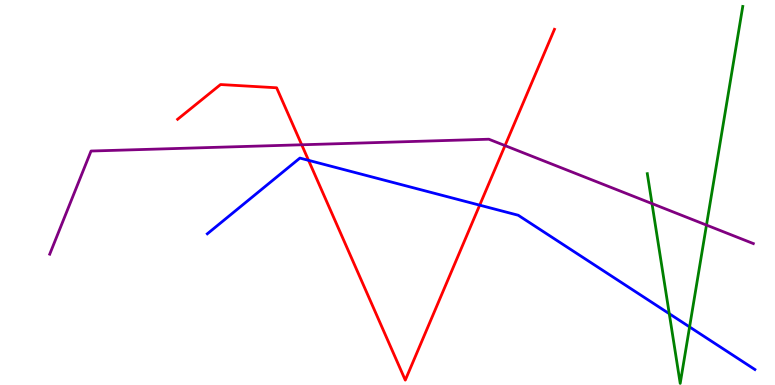[{'lines': ['blue', 'red'], 'intersections': [{'x': 3.98, 'y': 5.84}, {'x': 6.19, 'y': 4.67}]}, {'lines': ['green', 'red'], 'intersections': []}, {'lines': ['purple', 'red'], 'intersections': [{'x': 3.89, 'y': 6.24}, {'x': 6.52, 'y': 6.22}]}, {'lines': ['blue', 'green'], 'intersections': [{'x': 8.64, 'y': 1.85}, {'x': 8.9, 'y': 1.51}]}, {'lines': ['blue', 'purple'], 'intersections': []}, {'lines': ['green', 'purple'], 'intersections': [{'x': 8.41, 'y': 4.71}, {'x': 9.12, 'y': 4.15}]}]